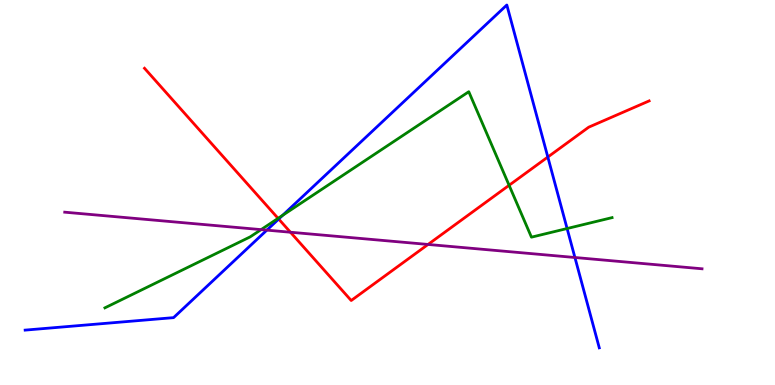[{'lines': ['blue', 'red'], 'intersections': [{'x': 3.6, 'y': 4.31}, {'x': 7.07, 'y': 5.92}]}, {'lines': ['green', 'red'], 'intersections': [{'x': 3.59, 'y': 4.33}, {'x': 6.57, 'y': 5.19}]}, {'lines': ['purple', 'red'], 'intersections': [{'x': 3.75, 'y': 3.97}, {'x': 5.52, 'y': 3.65}]}, {'lines': ['blue', 'green'], 'intersections': [{'x': 3.65, 'y': 4.41}, {'x': 7.32, 'y': 4.06}]}, {'lines': ['blue', 'purple'], 'intersections': [{'x': 3.44, 'y': 4.02}, {'x': 7.42, 'y': 3.31}]}, {'lines': ['green', 'purple'], 'intersections': [{'x': 3.37, 'y': 4.04}]}]